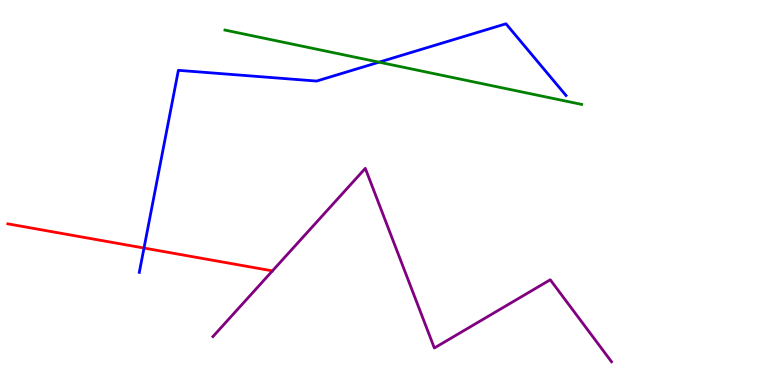[{'lines': ['blue', 'red'], 'intersections': [{'x': 1.86, 'y': 3.56}]}, {'lines': ['green', 'red'], 'intersections': []}, {'lines': ['purple', 'red'], 'intersections': []}, {'lines': ['blue', 'green'], 'intersections': [{'x': 4.89, 'y': 8.39}]}, {'lines': ['blue', 'purple'], 'intersections': []}, {'lines': ['green', 'purple'], 'intersections': []}]